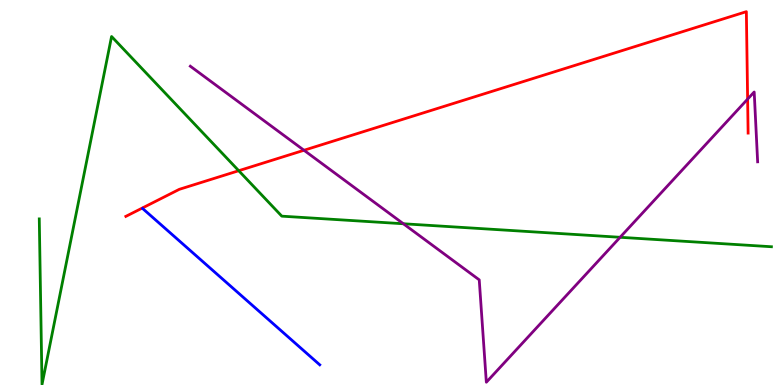[{'lines': ['blue', 'red'], 'intersections': []}, {'lines': ['green', 'red'], 'intersections': [{'x': 3.08, 'y': 5.57}]}, {'lines': ['purple', 'red'], 'intersections': [{'x': 3.92, 'y': 6.1}, {'x': 9.65, 'y': 7.43}]}, {'lines': ['blue', 'green'], 'intersections': []}, {'lines': ['blue', 'purple'], 'intersections': []}, {'lines': ['green', 'purple'], 'intersections': [{'x': 5.2, 'y': 4.19}, {'x': 8.0, 'y': 3.84}]}]